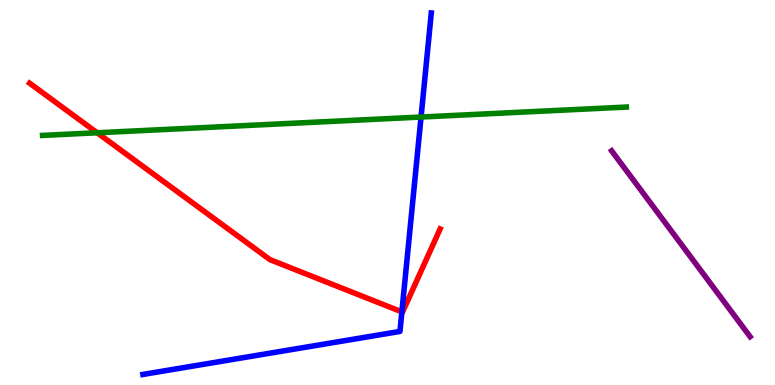[{'lines': ['blue', 'red'], 'intersections': [{'x': 5.19, 'y': 1.9}]}, {'lines': ['green', 'red'], 'intersections': [{'x': 1.25, 'y': 6.55}]}, {'lines': ['purple', 'red'], 'intersections': []}, {'lines': ['blue', 'green'], 'intersections': [{'x': 5.43, 'y': 6.96}]}, {'lines': ['blue', 'purple'], 'intersections': []}, {'lines': ['green', 'purple'], 'intersections': []}]